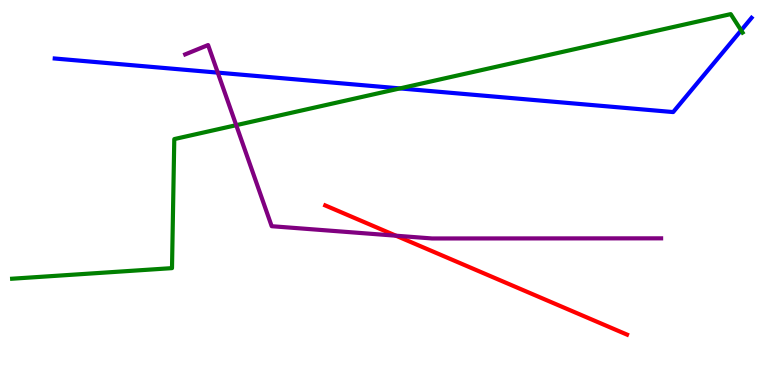[{'lines': ['blue', 'red'], 'intersections': []}, {'lines': ['green', 'red'], 'intersections': []}, {'lines': ['purple', 'red'], 'intersections': [{'x': 5.11, 'y': 3.88}]}, {'lines': ['blue', 'green'], 'intersections': [{'x': 5.16, 'y': 7.7}, {'x': 9.56, 'y': 9.21}]}, {'lines': ['blue', 'purple'], 'intersections': [{'x': 2.81, 'y': 8.11}]}, {'lines': ['green', 'purple'], 'intersections': [{'x': 3.05, 'y': 6.75}]}]